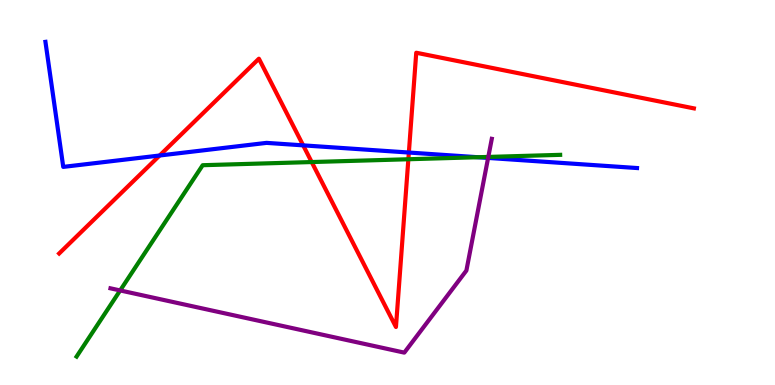[{'lines': ['blue', 'red'], 'intersections': [{'x': 2.06, 'y': 5.96}, {'x': 3.91, 'y': 6.22}, {'x': 5.28, 'y': 6.04}]}, {'lines': ['green', 'red'], 'intersections': [{'x': 4.02, 'y': 5.79}, {'x': 5.27, 'y': 5.86}]}, {'lines': ['purple', 'red'], 'intersections': []}, {'lines': ['blue', 'green'], 'intersections': [{'x': 6.17, 'y': 5.92}]}, {'lines': ['blue', 'purple'], 'intersections': [{'x': 6.3, 'y': 5.9}]}, {'lines': ['green', 'purple'], 'intersections': [{'x': 1.55, 'y': 2.46}, {'x': 6.3, 'y': 5.92}]}]